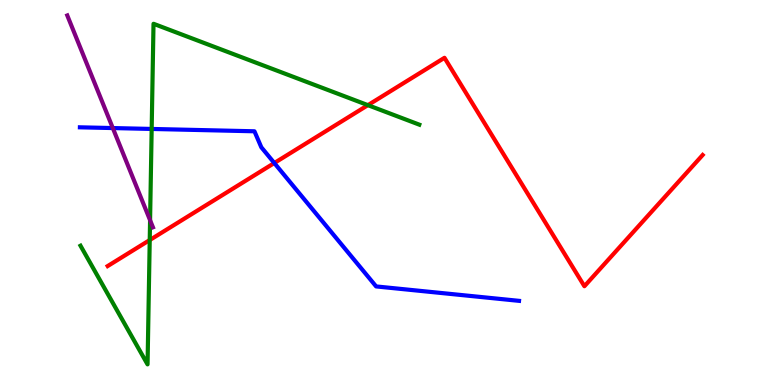[{'lines': ['blue', 'red'], 'intersections': [{'x': 3.54, 'y': 5.77}]}, {'lines': ['green', 'red'], 'intersections': [{'x': 1.93, 'y': 3.76}, {'x': 4.75, 'y': 7.27}]}, {'lines': ['purple', 'red'], 'intersections': []}, {'lines': ['blue', 'green'], 'intersections': [{'x': 1.96, 'y': 6.65}]}, {'lines': ['blue', 'purple'], 'intersections': [{'x': 1.46, 'y': 6.67}]}, {'lines': ['green', 'purple'], 'intersections': [{'x': 1.94, 'y': 4.28}]}]